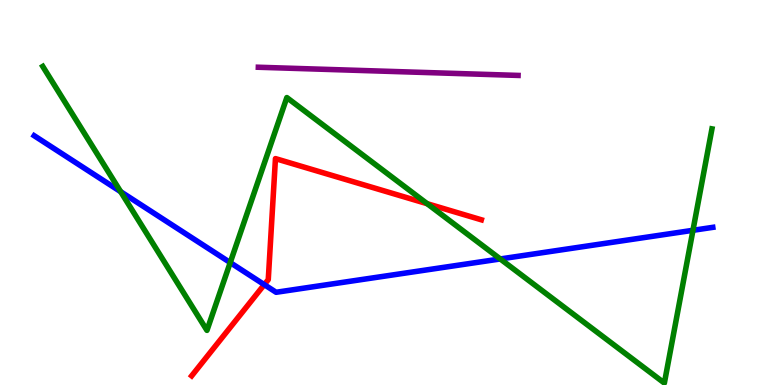[{'lines': ['blue', 'red'], 'intersections': [{'x': 3.41, 'y': 2.61}]}, {'lines': ['green', 'red'], 'intersections': [{'x': 5.51, 'y': 4.71}]}, {'lines': ['purple', 'red'], 'intersections': []}, {'lines': ['blue', 'green'], 'intersections': [{'x': 1.56, 'y': 5.02}, {'x': 2.97, 'y': 3.18}, {'x': 6.45, 'y': 3.27}, {'x': 8.94, 'y': 4.02}]}, {'lines': ['blue', 'purple'], 'intersections': []}, {'lines': ['green', 'purple'], 'intersections': []}]